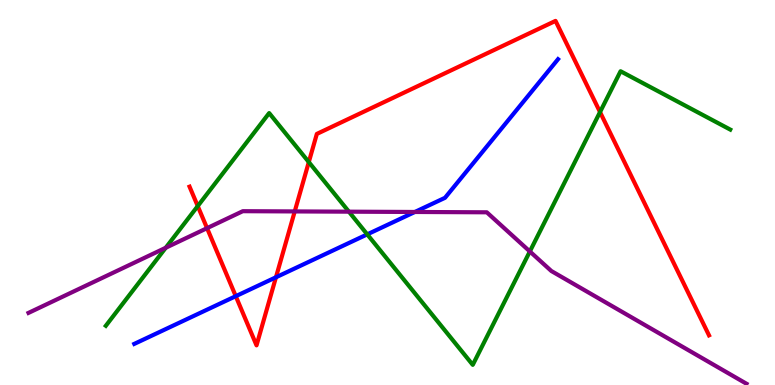[{'lines': ['blue', 'red'], 'intersections': [{'x': 3.04, 'y': 2.31}, {'x': 3.56, 'y': 2.8}]}, {'lines': ['green', 'red'], 'intersections': [{'x': 2.55, 'y': 4.65}, {'x': 3.98, 'y': 5.79}, {'x': 7.74, 'y': 7.09}]}, {'lines': ['purple', 'red'], 'intersections': [{'x': 2.67, 'y': 4.07}, {'x': 3.8, 'y': 4.51}]}, {'lines': ['blue', 'green'], 'intersections': [{'x': 4.74, 'y': 3.91}]}, {'lines': ['blue', 'purple'], 'intersections': [{'x': 5.35, 'y': 4.49}]}, {'lines': ['green', 'purple'], 'intersections': [{'x': 2.14, 'y': 3.56}, {'x': 4.5, 'y': 4.5}, {'x': 6.84, 'y': 3.47}]}]